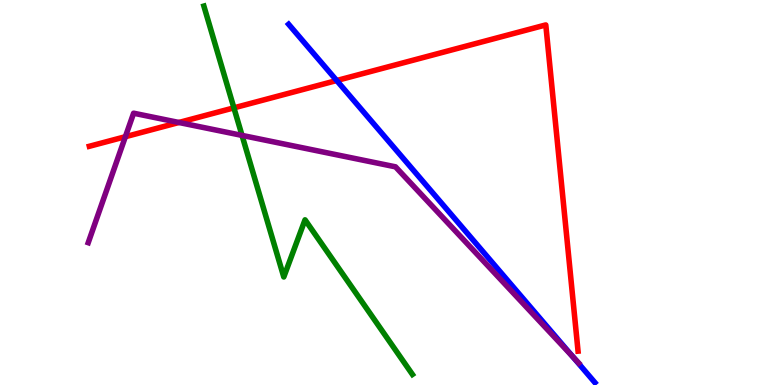[{'lines': ['blue', 'red'], 'intersections': [{'x': 4.34, 'y': 7.91}]}, {'lines': ['green', 'red'], 'intersections': [{'x': 3.02, 'y': 7.2}]}, {'lines': ['purple', 'red'], 'intersections': [{'x': 1.62, 'y': 6.45}, {'x': 2.31, 'y': 6.82}]}, {'lines': ['blue', 'green'], 'intersections': []}, {'lines': ['blue', 'purple'], 'intersections': [{'x': 7.39, 'y': 0.734}]}, {'lines': ['green', 'purple'], 'intersections': [{'x': 3.12, 'y': 6.48}]}]